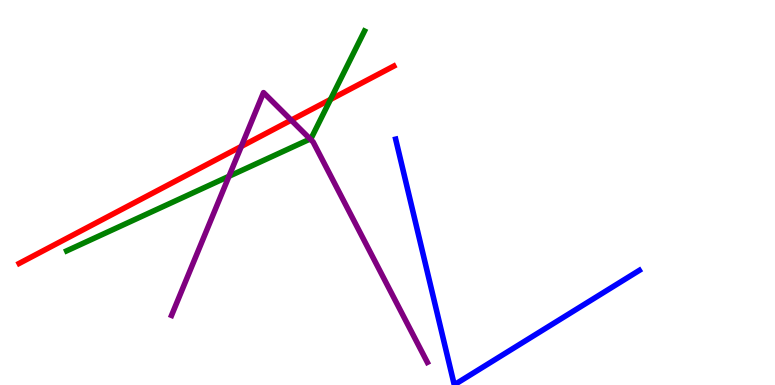[{'lines': ['blue', 'red'], 'intersections': []}, {'lines': ['green', 'red'], 'intersections': [{'x': 4.26, 'y': 7.42}]}, {'lines': ['purple', 'red'], 'intersections': [{'x': 3.11, 'y': 6.2}, {'x': 3.76, 'y': 6.88}]}, {'lines': ['blue', 'green'], 'intersections': []}, {'lines': ['blue', 'purple'], 'intersections': []}, {'lines': ['green', 'purple'], 'intersections': [{'x': 2.95, 'y': 5.42}, {'x': 4.0, 'y': 6.39}]}]